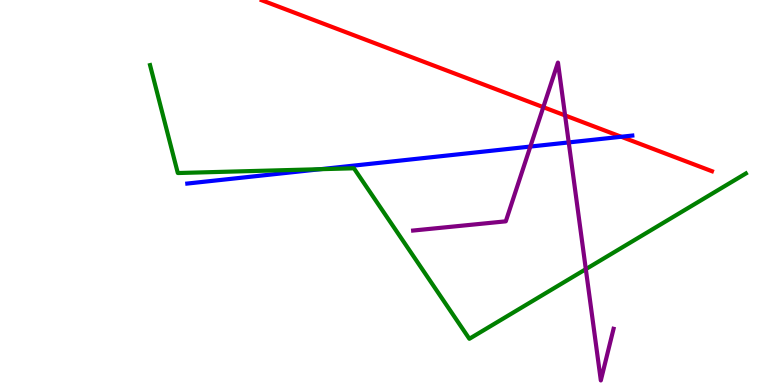[{'lines': ['blue', 'red'], 'intersections': [{'x': 8.02, 'y': 6.45}]}, {'lines': ['green', 'red'], 'intersections': []}, {'lines': ['purple', 'red'], 'intersections': [{'x': 7.01, 'y': 7.22}, {'x': 7.29, 'y': 7.0}]}, {'lines': ['blue', 'green'], 'intersections': [{'x': 4.13, 'y': 5.61}]}, {'lines': ['blue', 'purple'], 'intersections': [{'x': 6.84, 'y': 6.19}, {'x': 7.34, 'y': 6.3}]}, {'lines': ['green', 'purple'], 'intersections': [{'x': 7.56, 'y': 3.01}]}]